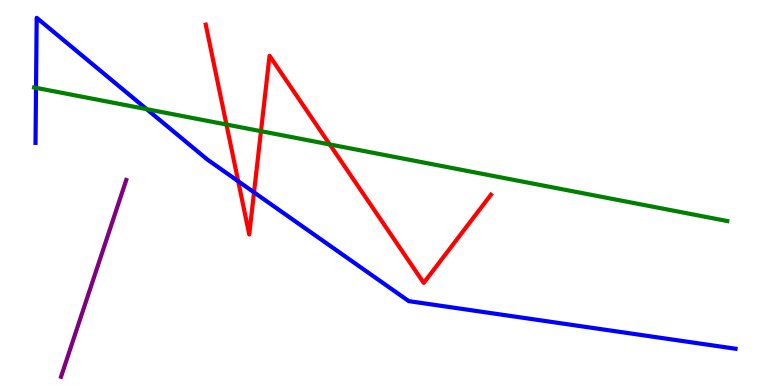[{'lines': ['blue', 'red'], 'intersections': [{'x': 3.07, 'y': 5.29}, {'x': 3.28, 'y': 5.0}]}, {'lines': ['green', 'red'], 'intersections': [{'x': 2.92, 'y': 6.77}, {'x': 3.37, 'y': 6.59}, {'x': 4.25, 'y': 6.25}]}, {'lines': ['purple', 'red'], 'intersections': []}, {'lines': ['blue', 'green'], 'intersections': [{'x': 0.465, 'y': 7.72}, {'x': 1.89, 'y': 7.16}]}, {'lines': ['blue', 'purple'], 'intersections': []}, {'lines': ['green', 'purple'], 'intersections': []}]